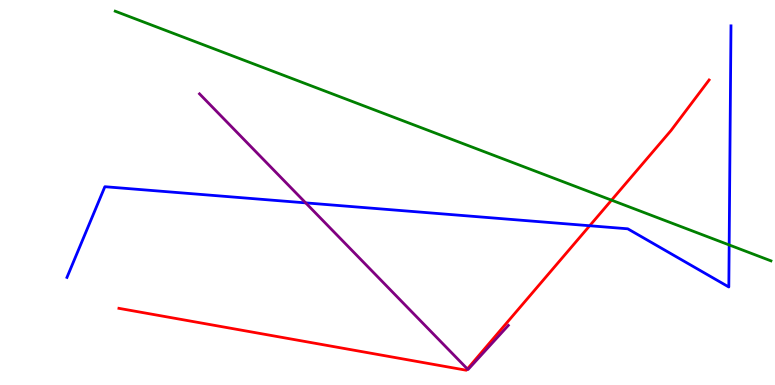[{'lines': ['blue', 'red'], 'intersections': [{'x': 7.61, 'y': 4.14}]}, {'lines': ['green', 'red'], 'intersections': [{'x': 7.89, 'y': 4.8}]}, {'lines': ['purple', 'red'], 'intersections': [{'x': 6.03, 'y': 0.417}]}, {'lines': ['blue', 'green'], 'intersections': [{'x': 9.41, 'y': 3.64}]}, {'lines': ['blue', 'purple'], 'intersections': [{'x': 3.94, 'y': 4.73}]}, {'lines': ['green', 'purple'], 'intersections': []}]